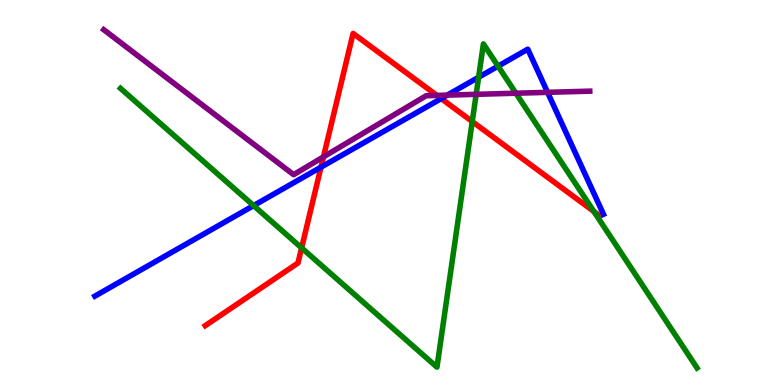[{'lines': ['blue', 'red'], 'intersections': [{'x': 4.14, 'y': 5.66}, {'x': 5.69, 'y': 7.44}]}, {'lines': ['green', 'red'], 'intersections': [{'x': 3.89, 'y': 3.56}, {'x': 6.09, 'y': 6.84}, {'x': 7.66, 'y': 4.51}]}, {'lines': ['purple', 'red'], 'intersections': [{'x': 4.17, 'y': 5.93}, {'x': 5.64, 'y': 7.52}]}, {'lines': ['blue', 'green'], 'intersections': [{'x': 3.27, 'y': 4.66}, {'x': 6.18, 'y': 7.99}, {'x': 6.43, 'y': 8.28}]}, {'lines': ['blue', 'purple'], 'intersections': [{'x': 5.77, 'y': 7.53}, {'x': 7.07, 'y': 7.6}]}, {'lines': ['green', 'purple'], 'intersections': [{'x': 6.14, 'y': 7.55}, {'x': 6.66, 'y': 7.58}]}]